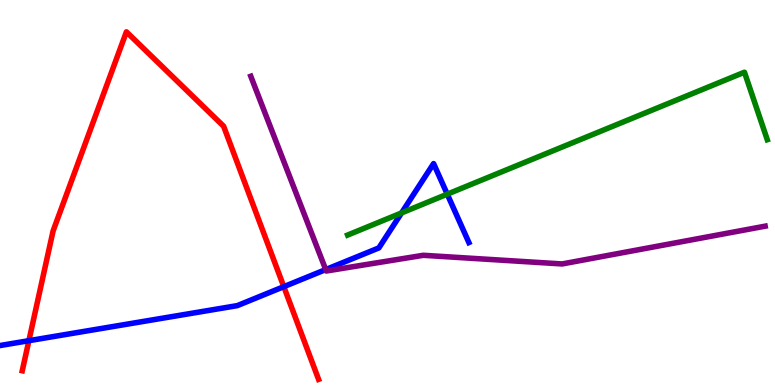[{'lines': ['blue', 'red'], 'intersections': [{'x': 0.373, 'y': 1.15}, {'x': 3.66, 'y': 2.55}]}, {'lines': ['green', 'red'], 'intersections': []}, {'lines': ['purple', 'red'], 'intersections': []}, {'lines': ['blue', 'green'], 'intersections': [{'x': 5.18, 'y': 4.47}, {'x': 5.77, 'y': 4.96}]}, {'lines': ['blue', 'purple'], 'intersections': [{'x': 4.2, 'y': 3.0}]}, {'lines': ['green', 'purple'], 'intersections': []}]